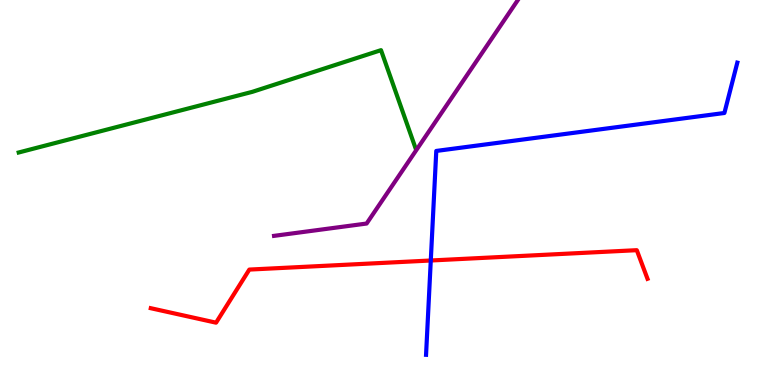[{'lines': ['blue', 'red'], 'intersections': [{'x': 5.56, 'y': 3.23}]}, {'lines': ['green', 'red'], 'intersections': []}, {'lines': ['purple', 'red'], 'intersections': []}, {'lines': ['blue', 'green'], 'intersections': []}, {'lines': ['blue', 'purple'], 'intersections': []}, {'lines': ['green', 'purple'], 'intersections': []}]